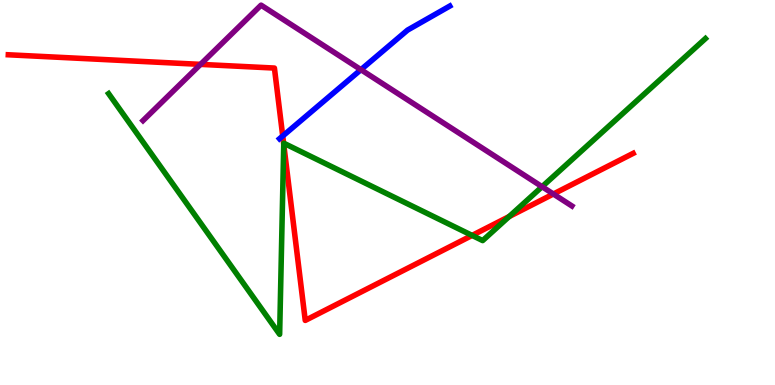[{'lines': ['blue', 'red'], 'intersections': [{'x': 3.65, 'y': 6.47}]}, {'lines': ['green', 'red'], 'intersections': [{'x': 3.66, 'y': 6.25}, {'x': 6.09, 'y': 3.89}, {'x': 6.57, 'y': 4.38}]}, {'lines': ['purple', 'red'], 'intersections': [{'x': 2.59, 'y': 8.33}, {'x': 7.14, 'y': 4.96}]}, {'lines': ['blue', 'green'], 'intersections': []}, {'lines': ['blue', 'purple'], 'intersections': [{'x': 4.66, 'y': 8.19}]}, {'lines': ['green', 'purple'], 'intersections': [{'x': 6.99, 'y': 5.15}]}]